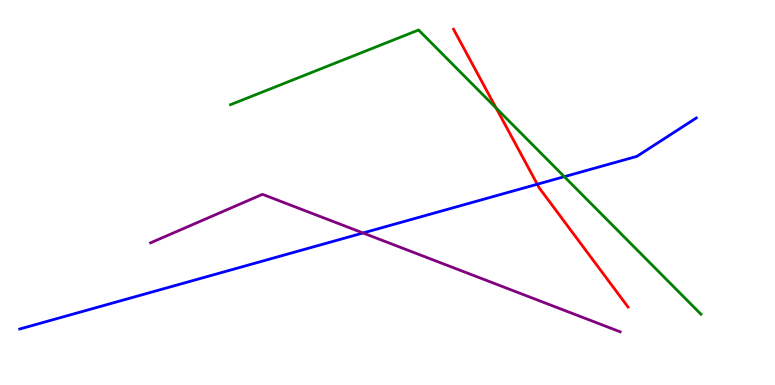[{'lines': ['blue', 'red'], 'intersections': [{'x': 6.93, 'y': 5.21}]}, {'lines': ['green', 'red'], 'intersections': [{'x': 6.4, 'y': 7.19}]}, {'lines': ['purple', 'red'], 'intersections': []}, {'lines': ['blue', 'green'], 'intersections': [{'x': 7.28, 'y': 5.41}]}, {'lines': ['blue', 'purple'], 'intersections': [{'x': 4.68, 'y': 3.95}]}, {'lines': ['green', 'purple'], 'intersections': []}]